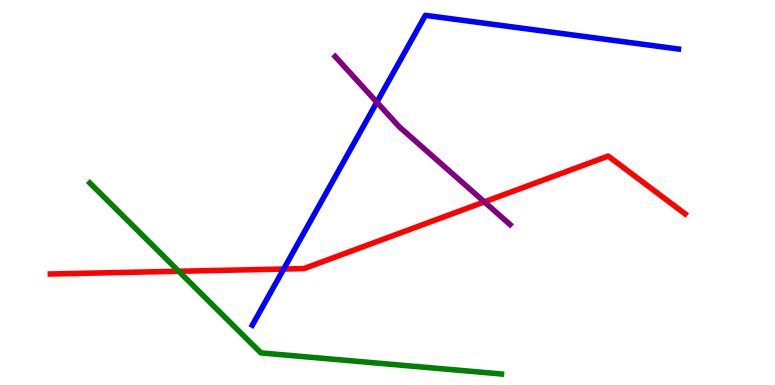[{'lines': ['blue', 'red'], 'intersections': [{'x': 3.66, 'y': 3.01}]}, {'lines': ['green', 'red'], 'intersections': [{'x': 2.31, 'y': 2.95}]}, {'lines': ['purple', 'red'], 'intersections': [{'x': 6.25, 'y': 4.76}]}, {'lines': ['blue', 'green'], 'intersections': []}, {'lines': ['blue', 'purple'], 'intersections': [{'x': 4.86, 'y': 7.35}]}, {'lines': ['green', 'purple'], 'intersections': []}]